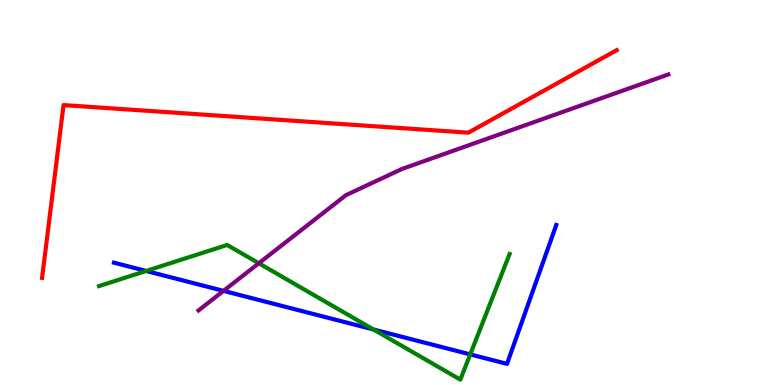[{'lines': ['blue', 'red'], 'intersections': []}, {'lines': ['green', 'red'], 'intersections': []}, {'lines': ['purple', 'red'], 'intersections': []}, {'lines': ['blue', 'green'], 'intersections': [{'x': 1.89, 'y': 2.96}, {'x': 4.82, 'y': 1.44}, {'x': 6.07, 'y': 0.795}]}, {'lines': ['blue', 'purple'], 'intersections': [{'x': 2.88, 'y': 2.44}]}, {'lines': ['green', 'purple'], 'intersections': [{'x': 3.34, 'y': 3.16}]}]